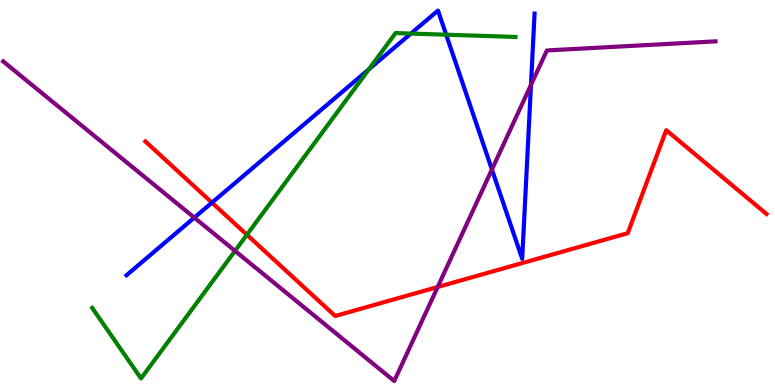[{'lines': ['blue', 'red'], 'intersections': [{'x': 2.73, 'y': 4.74}]}, {'lines': ['green', 'red'], 'intersections': [{'x': 3.19, 'y': 3.9}]}, {'lines': ['purple', 'red'], 'intersections': [{'x': 5.65, 'y': 2.55}]}, {'lines': ['blue', 'green'], 'intersections': [{'x': 4.76, 'y': 8.2}, {'x': 5.3, 'y': 9.13}, {'x': 5.76, 'y': 9.1}]}, {'lines': ['blue', 'purple'], 'intersections': [{'x': 2.51, 'y': 4.35}, {'x': 6.35, 'y': 5.6}, {'x': 6.85, 'y': 7.79}]}, {'lines': ['green', 'purple'], 'intersections': [{'x': 3.03, 'y': 3.48}]}]